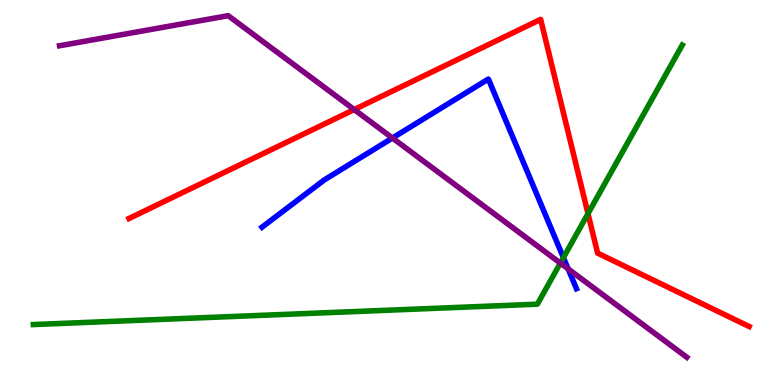[{'lines': ['blue', 'red'], 'intersections': []}, {'lines': ['green', 'red'], 'intersections': [{'x': 7.59, 'y': 4.45}]}, {'lines': ['purple', 'red'], 'intersections': [{'x': 4.57, 'y': 7.15}]}, {'lines': ['blue', 'green'], 'intersections': [{'x': 7.27, 'y': 3.31}]}, {'lines': ['blue', 'purple'], 'intersections': [{'x': 5.06, 'y': 6.41}, {'x': 7.33, 'y': 3.02}]}, {'lines': ['green', 'purple'], 'intersections': [{'x': 7.23, 'y': 3.17}]}]